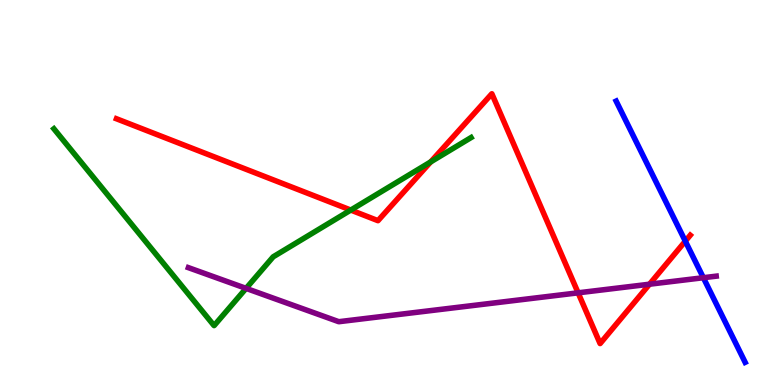[{'lines': ['blue', 'red'], 'intersections': [{'x': 8.84, 'y': 3.74}]}, {'lines': ['green', 'red'], 'intersections': [{'x': 4.53, 'y': 4.54}, {'x': 5.56, 'y': 5.8}]}, {'lines': ['purple', 'red'], 'intersections': [{'x': 7.46, 'y': 2.39}, {'x': 8.38, 'y': 2.62}]}, {'lines': ['blue', 'green'], 'intersections': []}, {'lines': ['blue', 'purple'], 'intersections': [{'x': 9.08, 'y': 2.79}]}, {'lines': ['green', 'purple'], 'intersections': [{'x': 3.18, 'y': 2.51}]}]